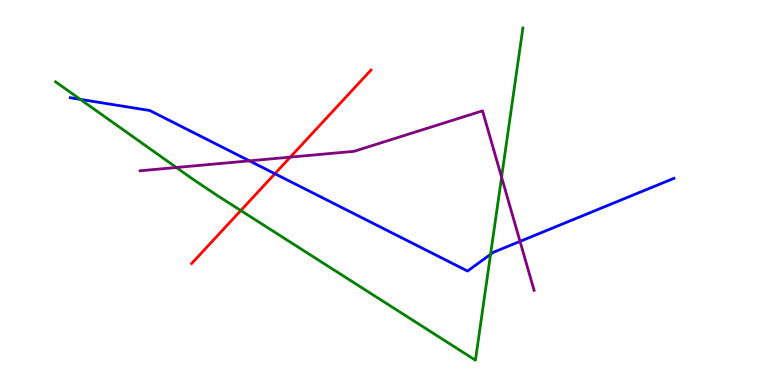[{'lines': ['blue', 'red'], 'intersections': [{'x': 3.55, 'y': 5.49}]}, {'lines': ['green', 'red'], 'intersections': [{'x': 3.11, 'y': 4.53}]}, {'lines': ['purple', 'red'], 'intersections': [{'x': 3.75, 'y': 5.92}]}, {'lines': ['blue', 'green'], 'intersections': [{'x': 1.04, 'y': 7.42}, {'x': 6.33, 'y': 3.39}]}, {'lines': ['blue', 'purple'], 'intersections': [{'x': 3.22, 'y': 5.82}, {'x': 6.71, 'y': 3.73}]}, {'lines': ['green', 'purple'], 'intersections': [{'x': 2.28, 'y': 5.65}, {'x': 6.47, 'y': 5.4}]}]